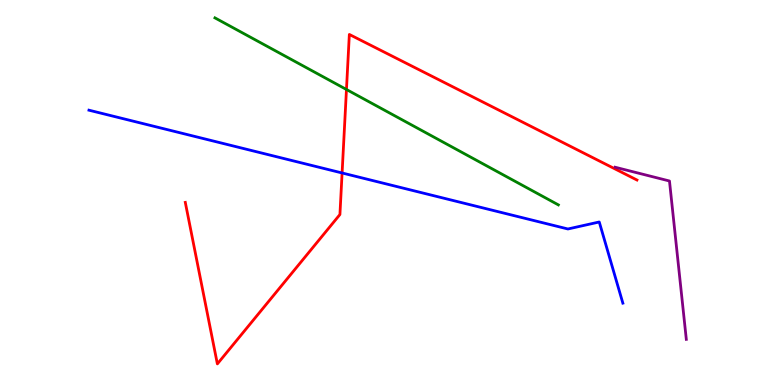[{'lines': ['blue', 'red'], 'intersections': [{'x': 4.41, 'y': 5.51}]}, {'lines': ['green', 'red'], 'intersections': [{'x': 4.47, 'y': 7.68}]}, {'lines': ['purple', 'red'], 'intersections': []}, {'lines': ['blue', 'green'], 'intersections': []}, {'lines': ['blue', 'purple'], 'intersections': []}, {'lines': ['green', 'purple'], 'intersections': []}]